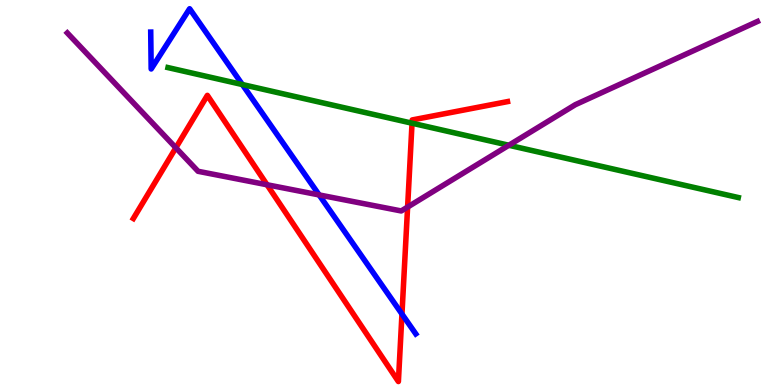[{'lines': ['blue', 'red'], 'intersections': [{'x': 5.19, 'y': 1.84}]}, {'lines': ['green', 'red'], 'intersections': [{'x': 5.32, 'y': 6.8}]}, {'lines': ['purple', 'red'], 'intersections': [{'x': 2.27, 'y': 6.16}, {'x': 3.45, 'y': 5.2}, {'x': 5.26, 'y': 4.62}]}, {'lines': ['blue', 'green'], 'intersections': [{'x': 3.13, 'y': 7.8}]}, {'lines': ['blue', 'purple'], 'intersections': [{'x': 4.12, 'y': 4.94}]}, {'lines': ['green', 'purple'], 'intersections': [{'x': 6.57, 'y': 6.23}]}]